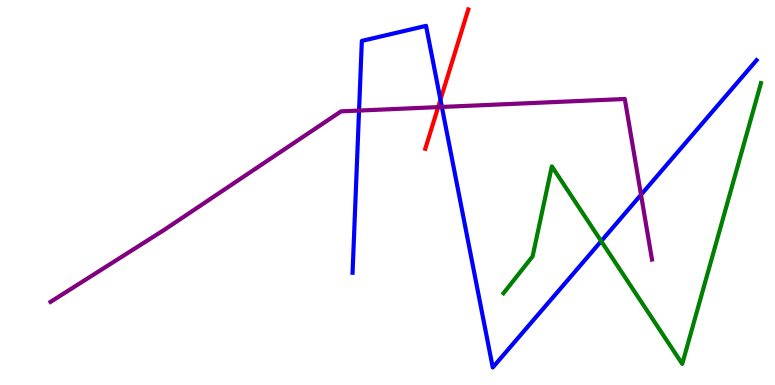[{'lines': ['blue', 'red'], 'intersections': [{'x': 5.68, 'y': 7.41}]}, {'lines': ['green', 'red'], 'intersections': []}, {'lines': ['purple', 'red'], 'intersections': [{'x': 5.65, 'y': 7.22}]}, {'lines': ['blue', 'green'], 'intersections': [{'x': 7.76, 'y': 3.74}]}, {'lines': ['blue', 'purple'], 'intersections': [{'x': 4.63, 'y': 7.13}, {'x': 5.7, 'y': 7.22}, {'x': 8.27, 'y': 4.94}]}, {'lines': ['green', 'purple'], 'intersections': []}]